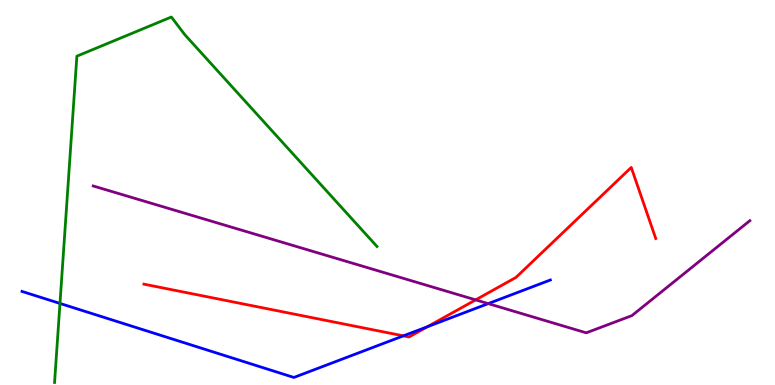[{'lines': ['blue', 'red'], 'intersections': [{'x': 5.2, 'y': 1.28}, {'x': 5.52, 'y': 1.51}]}, {'lines': ['green', 'red'], 'intersections': []}, {'lines': ['purple', 'red'], 'intersections': [{'x': 6.14, 'y': 2.21}]}, {'lines': ['blue', 'green'], 'intersections': [{'x': 0.774, 'y': 2.12}]}, {'lines': ['blue', 'purple'], 'intersections': [{'x': 6.3, 'y': 2.11}]}, {'lines': ['green', 'purple'], 'intersections': []}]